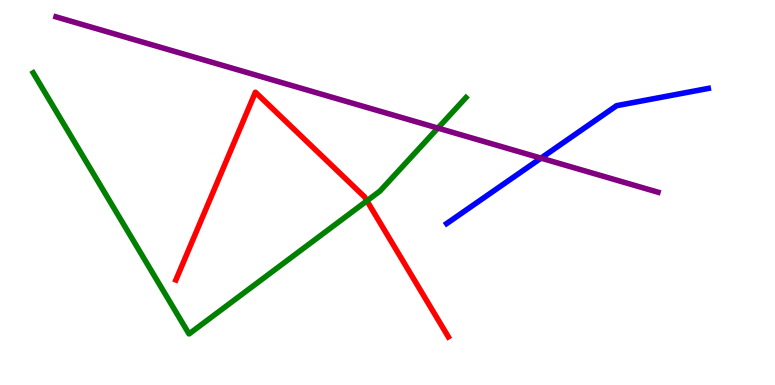[{'lines': ['blue', 'red'], 'intersections': []}, {'lines': ['green', 'red'], 'intersections': [{'x': 4.73, 'y': 4.78}]}, {'lines': ['purple', 'red'], 'intersections': []}, {'lines': ['blue', 'green'], 'intersections': []}, {'lines': ['blue', 'purple'], 'intersections': [{'x': 6.98, 'y': 5.89}]}, {'lines': ['green', 'purple'], 'intersections': [{'x': 5.65, 'y': 6.67}]}]